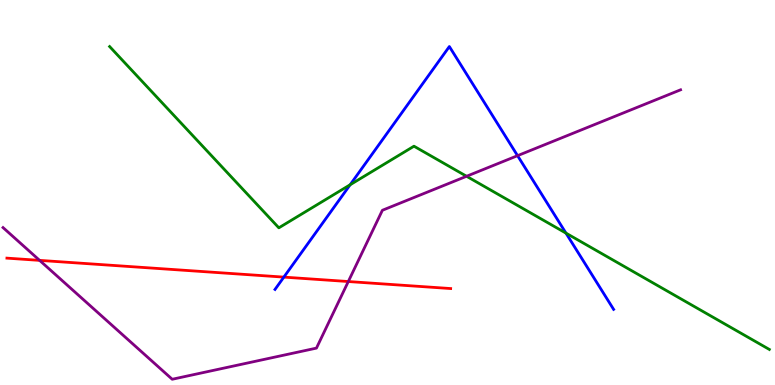[{'lines': ['blue', 'red'], 'intersections': [{'x': 3.66, 'y': 2.8}]}, {'lines': ['green', 'red'], 'intersections': []}, {'lines': ['purple', 'red'], 'intersections': [{'x': 0.511, 'y': 3.24}, {'x': 4.49, 'y': 2.69}]}, {'lines': ['blue', 'green'], 'intersections': [{'x': 4.52, 'y': 5.2}, {'x': 7.3, 'y': 3.94}]}, {'lines': ['blue', 'purple'], 'intersections': [{'x': 6.68, 'y': 5.96}]}, {'lines': ['green', 'purple'], 'intersections': [{'x': 6.02, 'y': 5.42}]}]